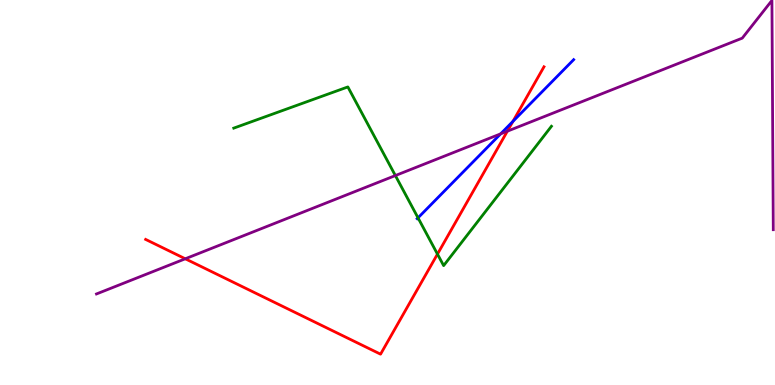[{'lines': ['blue', 'red'], 'intersections': [{'x': 6.62, 'y': 6.85}]}, {'lines': ['green', 'red'], 'intersections': [{'x': 5.64, 'y': 3.4}]}, {'lines': ['purple', 'red'], 'intersections': [{'x': 2.39, 'y': 3.28}, {'x': 6.55, 'y': 6.59}]}, {'lines': ['blue', 'green'], 'intersections': [{'x': 5.39, 'y': 4.34}]}, {'lines': ['blue', 'purple'], 'intersections': [{'x': 6.46, 'y': 6.52}]}, {'lines': ['green', 'purple'], 'intersections': [{'x': 5.1, 'y': 5.44}]}]